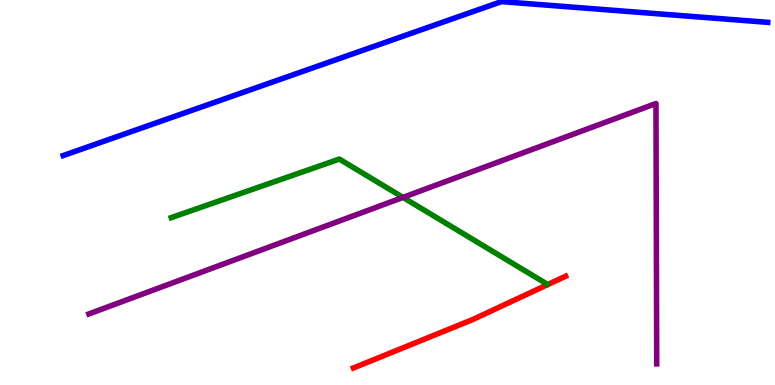[{'lines': ['blue', 'red'], 'intersections': []}, {'lines': ['green', 'red'], 'intersections': []}, {'lines': ['purple', 'red'], 'intersections': []}, {'lines': ['blue', 'green'], 'intersections': []}, {'lines': ['blue', 'purple'], 'intersections': []}, {'lines': ['green', 'purple'], 'intersections': [{'x': 5.2, 'y': 4.87}]}]